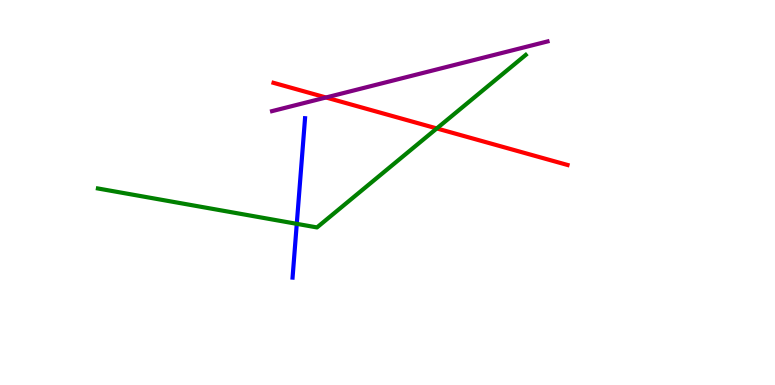[{'lines': ['blue', 'red'], 'intersections': []}, {'lines': ['green', 'red'], 'intersections': [{'x': 5.64, 'y': 6.66}]}, {'lines': ['purple', 'red'], 'intersections': [{'x': 4.21, 'y': 7.47}]}, {'lines': ['blue', 'green'], 'intersections': [{'x': 3.83, 'y': 4.19}]}, {'lines': ['blue', 'purple'], 'intersections': []}, {'lines': ['green', 'purple'], 'intersections': []}]